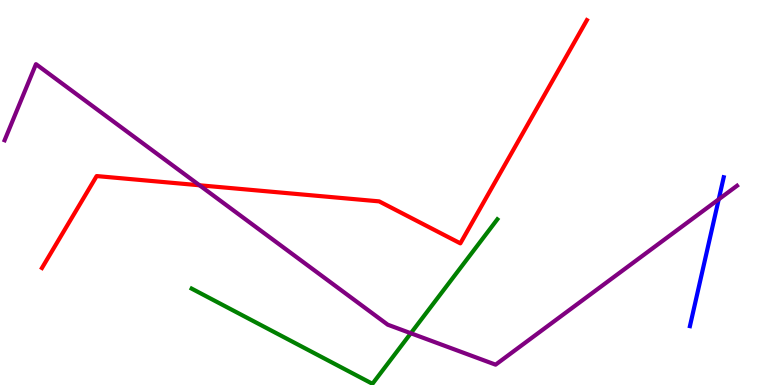[{'lines': ['blue', 'red'], 'intersections': []}, {'lines': ['green', 'red'], 'intersections': []}, {'lines': ['purple', 'red'], 'intersections': [{'x': 2.57, 'y': 5.19}]}, {'lines': ['blue', 'green'], 'intersections': []}, {'lines': ['blue', 'purple'], 'intersections': [{'x': 9.27, 'y': 4.82}]}, {'lines': ['green', 'purple'], 'intersections': [{'x': 5.3, 'y': 1.34}]}]